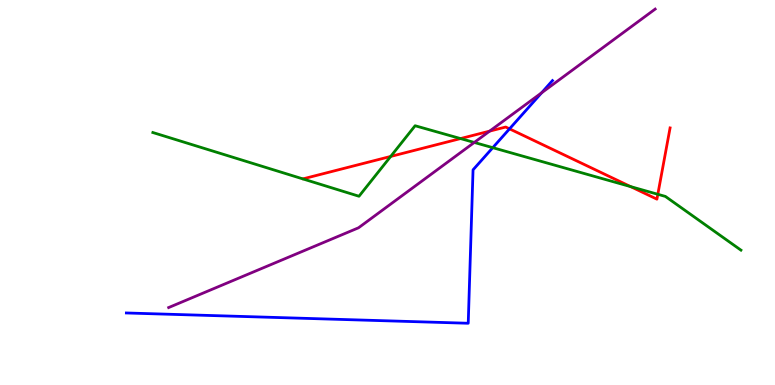[{'lines': ['blue', 'red'], 'intersections': [{'x': 6.57, 'y': 6.65}]}, {'lines': ['green', 'red'], 'intersections': [{'x': 5.04, 'y': 5.94}, {'x': 5.94, 'y': 6.4}, {'x': 8.14, 'y': 5.15}, {'x': 8.49, 'y': 4.95}]}, {'lines': ['purple', 'red'], 'intersections': [{'x': 6.32, 'y': 6.59}]}, {'lines': ['blue', 'green'], 'intersections': [{'x': 6.36, 'y': 6.16}]}, {'lines': ['blue', 'purple'], 'intersections': [{'x': 6.99, 'y': 7.59}]}, {'lines': ['green', 'purple'], 'intersections': [{'x': 6.12, 'y': 6.3}]}]